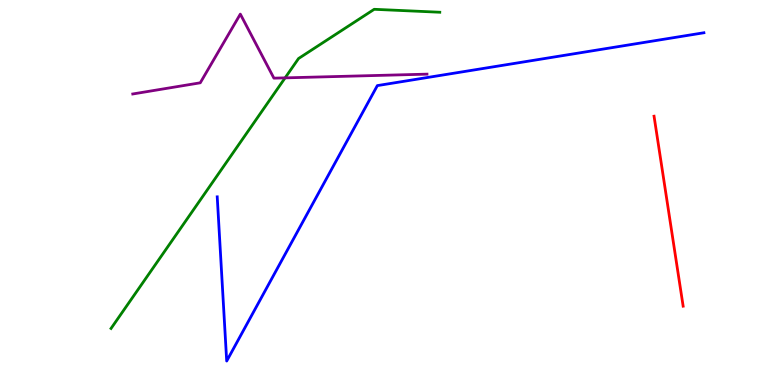[{'lines': ['blue', 'red'], 'intersections': []}, {'lines': ['green', 'red'], 'intersections': []}, {'lines': ['purple', 'red'], 'intersections': []}, {'lines': ['blue', 'green'], 'intersections': []}, {'lines': ['blue', 'purple'], 'intersections': []}, {'lines': ['green', 'purple'], 'intersections': [{'x': 3.68, 'y': 7.98}]}]